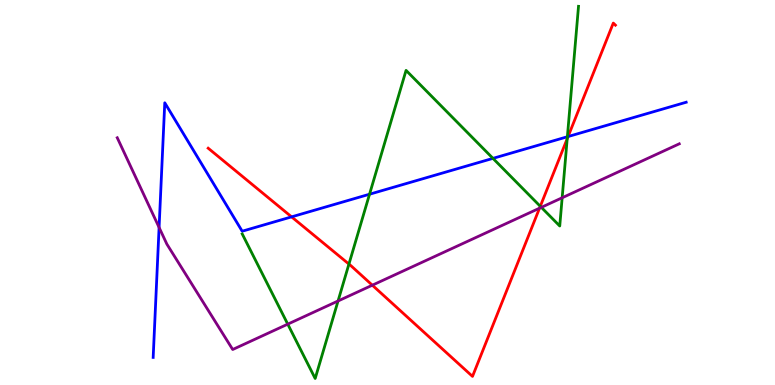[{'lines': ['blue', 'red'], 'intersections': [{'x': 3.76, 'y': 4.37}, {'x': 7.33, 'y': 6.45}]}, {'lines': ['green', 'red'], 'intersections': [{'x': 4.5, 'y': 3.14}, {'x': 6.97, 'y': 4.64}, {'x': 7.32, 'y': 6.4}]}, {'lines': ['purple', 'red'], 'intersections': [{'x': 4.8, 'y': 2.59}, {'x': 6.96, 'y': 4.59}]}, {'lines': ['blue', 'green'], 'intersections': [{'x': 4.77, 'y': 4.96}, {'x': 6.36, 'y': 5.89}, {'x': 7.32, 'y': 6.45}]}, {'lines': ['blue', 'purple'], 'intersections': [{'x': 2.05, 'y': 4.09}]}, {'lines': ['green', 'purple'], 'intersections': [{'x': 3.71, 'y': 1.58}, {'x': 4.36, 'y': 2.18}, {'x': 6.98, 'y': 4.61}, {'x': 7.25, 'y': 4.86}]}]